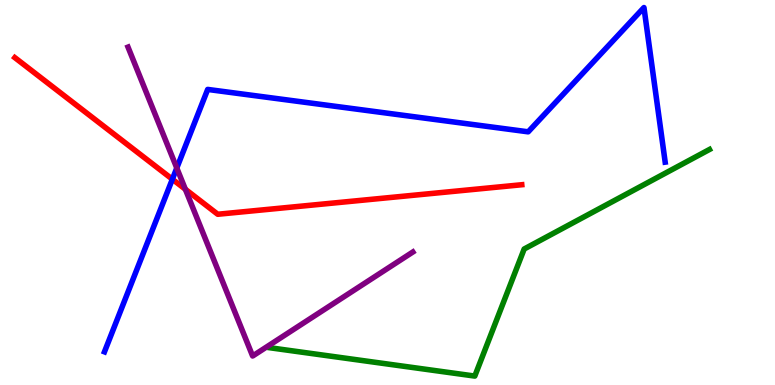[{'lines': ['blue', 'red'], 'intersections': [{'x': 2.22, 'y': 5.34}]}, {'lines': ['green', 'red'], 'intersections': []}, {'lines': ['purple', 'red'], 'intersections': [{'x': 2.39, 'y': 5.08}]}, {'lines': ['blue', 'green'], 'intersections': []}, {'lines': ['blue', 'purple'], 'intersections': [{'x': 2.28, 'y': 5.64}]}, {'lines': ['green', 'purple'], 'intersections': []}]